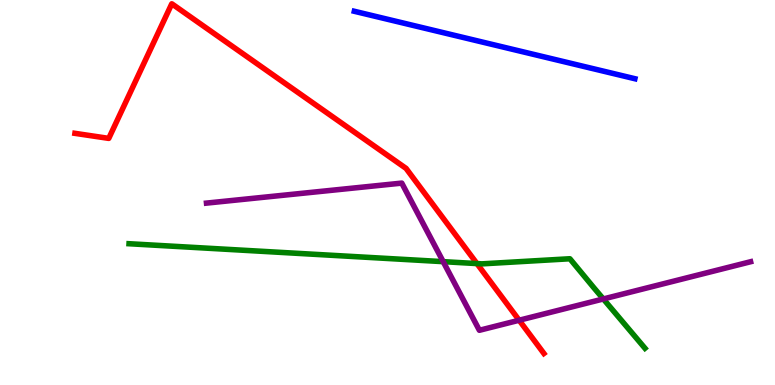[{'lines': ['blue', 'red'], 'intersections': []}, {'lines': ['green', 'red'], 'intersections': [{'x': 6.15, 'y': 3.15}]}, {'lines': ['purple', 'red'], 'intersections': [{'x': 6.7, 'y': 1.68}]}, {'lines': ['blue', 'green'], 'intersections': []}, {'lines': ['blue', 'purple'], 'intersections': []}, {'lines': ['green', 'purple'], 'intersections': [{'x': 5.72, 'y': 3.2}, {'x': 7.78, 'y': 2.23}]}]